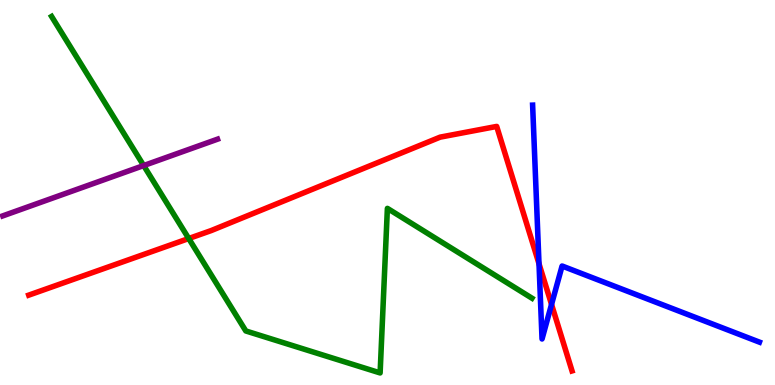[{'lines': ['blue', 'red'], 'intersections': [{'x': 6.95, 'y': 3.15}, {'x': 7.12, 'y': 2.09}]}, {'lines': ['green', 'red'], 'intersections': [{'x': 2.44, 'y': 3.8}]}, {'lines': ['purple', 'red'], 'intersections': []}, {'lines': ['blue', 'green'], 'intersections': []}, {'lines': ['blue', 'purple'], 'intersections': []}, {'lines': ['green', 'purple'], 'intersections': [{'x': 1.85, 'y': 5.7}]}]